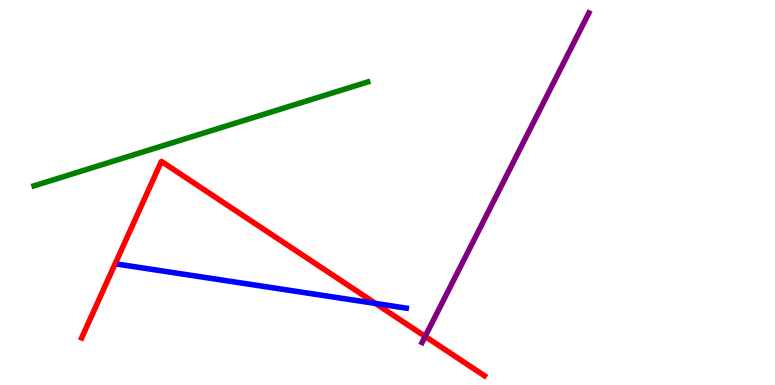[{'lines': ['blue', 'red'], 'intersections': [{'x': 4.84, 'y': 2.12}]}, {'lines': ['green', 'red'], 'intersections': []}, {'lines': ['purple', 'red'], 'intersections': [{'x': 5.49, 'y': 1.26}]}, {'lines': ['blue', 'green'], 'intersections': []}, {'lines': ['blue', 'purple'], 'intersections': []}, {'lines': ['green', 'purple'], 'intersections': []}]